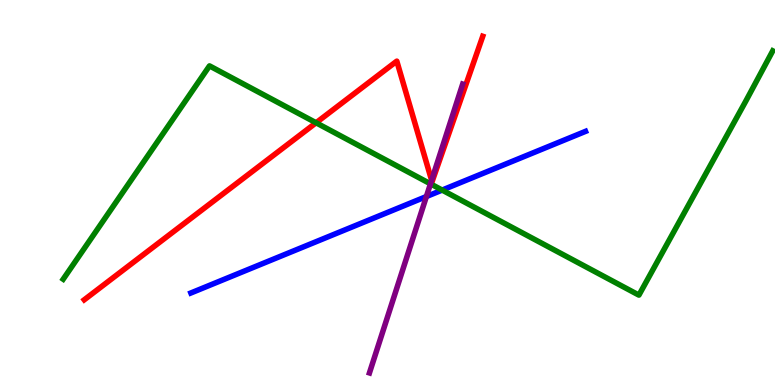[{'lines': ['blue', 'red'], 'intersections': []}, {'lines': ['green', 'red'], 'intersections': [{'x': 4.08, 'y': 6.81}]}, {'lines': ['purple', 'red'], 'intersections': [{'x': 5.57, 'y': 5.32}]}, {'lines': ['blue', 'green'], 'intersections': [{'x': 5.71, 'y': 5.06}]}, {'lines': ['blue', 'purple'], 'intersections': [{'x': 5.5, 'y': 4.9}]}, {'lines': ['green', 'purple'], 'intersections': [{'x': 5.55, 'y': 5.22}]}]